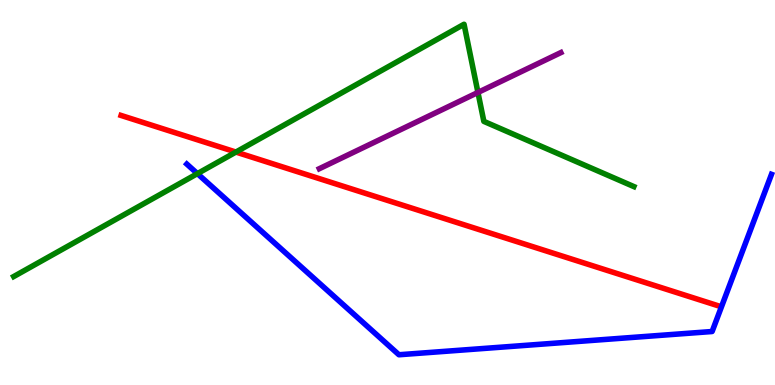[{'lines': ['blue', 'red'], 'intersections': []}, {'lines': ['green', 'red'], 'intersections': [{'x': 3.04, 'y': 6.05}]}, {'lines': ['purple', 'red'], 'intersections': []}, {'lines': ['blue', 'green'], 'intersections': [{'x': 2.55, 'y': 5.49}]}, {'lines': ['blue', 'purple'], 'intersections': []}, {'lines': ['green', 'purple'], 'intersections': [{'x': 6.17, 'y': 7.6}]}]